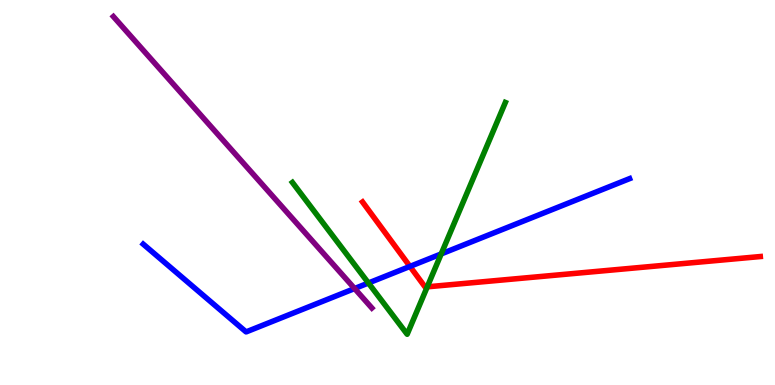[{'lines': ['blue', 'red'], 'intersections': [{'x': 5.29, 'y': 3.08}]}, {'lines': ['green', 'red'], 'intersections': [{'x': 5.51, 'y': 2.55}]}, {'lines': ['purple', 'red'], 'intersections': []}, {'lines': ['blue', 'green'], 'intersections': [{'x': 4.75, 'y': 2.65}, {'x': 5.69, 'y': 3.4}]}, {'lines': ['blue', 'purple'], 'intersections': [{'x': 4.58, 'y': 2.51}]}, {'lines': ['green', 'purple'], 'intersections': []}]